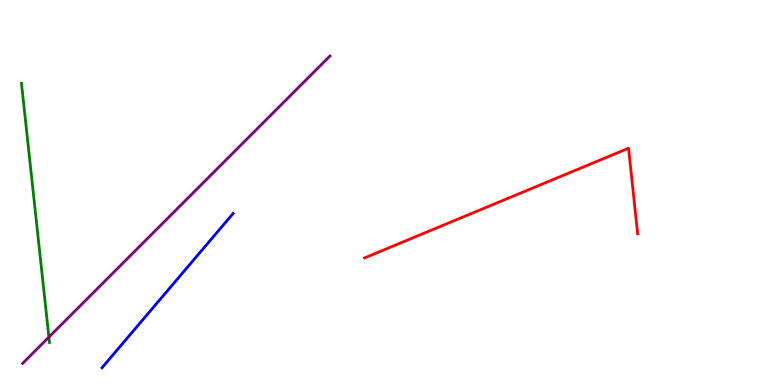[{'lines': ['blue', 'red'], 'intersections': []}, {'lines': ['green', 'red'], 'intersections': []}, {'lines': ['purple', 'red'], 'intersections': []}, {'lines': ['blue', 'green'], 'intersections': []}, {'lines': ['blue', 'purple'], 'intersections': []}, {'lines': ['green', 'purple'], 'intersections': [{'x': 0.631, 'y': 1.24}]}]